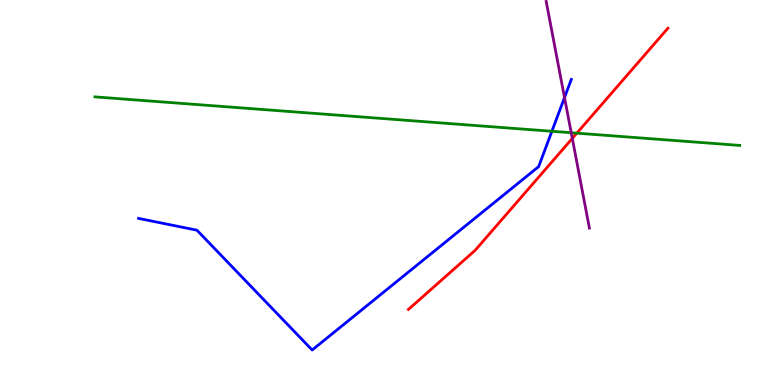[{'lines': ['blue', 'red'], 'intersections': []}, {'lines': ['green', 'red'], 'intersections': [{'x': 7.44, 'y': 6.54}]}, {'lines': ['purple', 'red'], 'intersections': [{'x': 7.38, 'y': 6.41}]}, {'lines': ['blue', 'green'], 'intersections': [{'x': 7.12, 'y': 6.59}]}, {'lines': ['blue', 'purple'], 'intersections': [{'x': 7.28, 'y': 7.47}]}, {'lines': ['green', 'purple'], 'intersections': [{'x': 7.37, 'y': 6.55}]}]